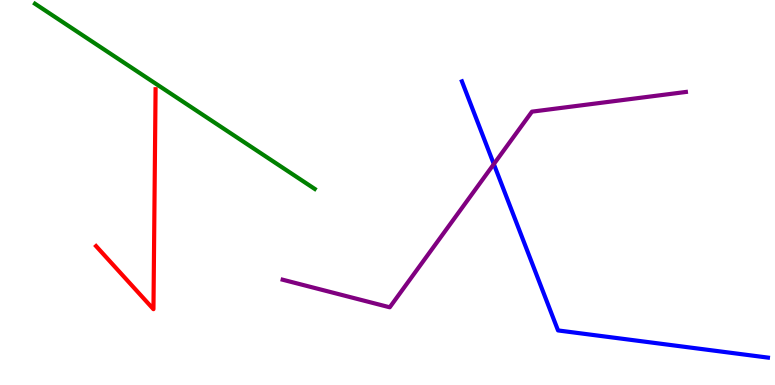[{'lines': ['blue', 'red'], 'intersections': []}, {'lines': ['green', 'red'], 'intersections': []}, {'lines': ['purple', 'red'], 'intersections': []}, {'lines': ['blue', 'green'], 'intersections': []}, {'lines': ['blue', 'purple'], 'intersections': [{'x': 6.37, 'y': 5.74}]}, {'lines': ['green', 'purple'], 'intersections': []}]